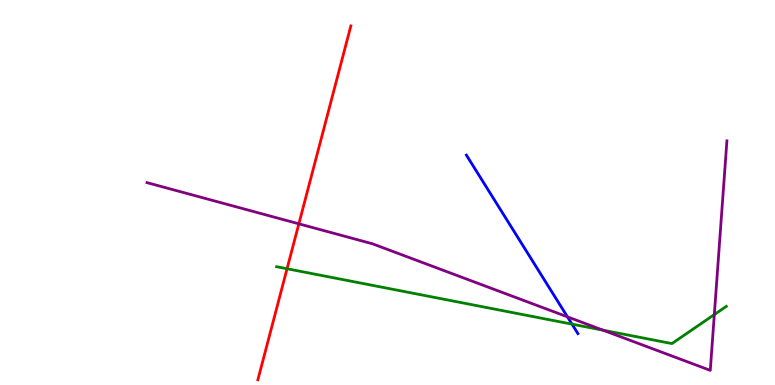[{'lines': ['blue', 'red'], 'intersections': []}, {'lines': ['green', 'red'], 'intersections': [{'x': 3.7, 'y': 3.02}]}, {'lines': ['purple', 'red'], 'intersections': [{'x': 3.86, 'y': 4.19}]}, {'lines': ['blue', 'green'], 'intersections': [{'x': 7.38, 'y': 1.58}]}, {'lines': ['blue', 'purple'], 'intersections': [{'x': 7.32, 'y': 1.77}]}, {'lines': ['green', 'purple'], 'intersections': [{'x': 7.78, 'y': 1.42}, {'x': 9.22, 'y': 1.83}]}]